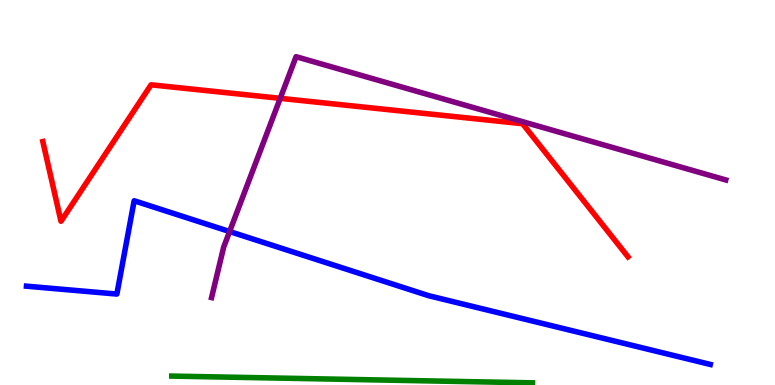[{'lines': ['blue', 'red'], 'intersections': []}, {'lines': ['green', 'red'], 'intersections': []}, {'lines': ['purple', 'red'], 'intersections': [{'x': 3.62, 'y': 7.45}]}, {'lines': ['blue', 'green'], 'intersections': []}, {'lines': ['blue', 'purple'], 'intersections': [{'x': 2.96, 'y': 3.99}]}, {'lines': ['green', 'purple'], 'intersections': []}]